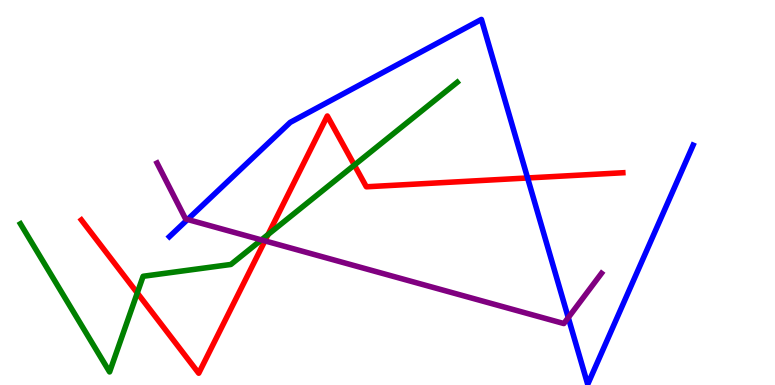[{'lines': ['blue', 'red'], 'intersections': [{'x': 6.81, 'y': 5.38}]}, {'lines': ['green', 'red'], 'intersections': [{'x': 1.77, 'y': 2.39}, {'x': 3.46, 'y': 3.91}, {'x': 4.57, 'y': 5.71}]}, {'lines': ['purple', 'red'], 'intersections': [{'x': 3.42, 'y': 3.74}]}, {'lines': ['blue', 'green'], 'intersections': []}, {'lines': ['blue', 'purple'], 'intersections': [{'x': 2.42, 'y': 4.3}, {'x': 7.33, 'y': 1.75}]}, {'lines': ['green', 'purple'], 'intersections': [{'x': 3.37, 'y': 3.77}]}]